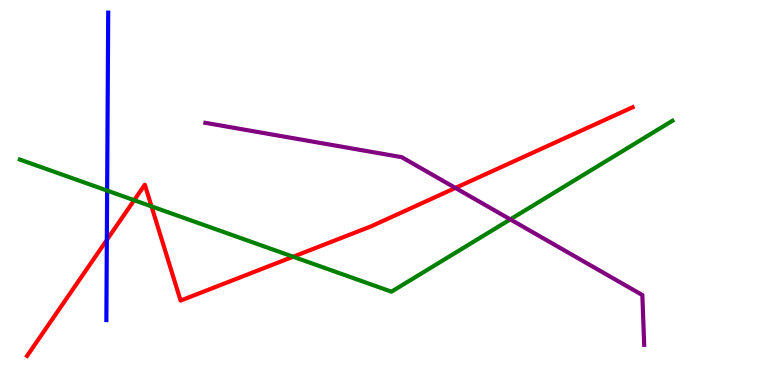[{'lines': ['blue', 'red'], 'intersections': [{'x': 1.38, 'y': 3.77}]}, {'lines': ['green', 'red'], 'intersections': [{'x': 1.73, 'y': 4.8}, {'x': 1.95, 'y': 4.64}, {'x': 3.78, 'y': 3.33}]}, {'lines': ['purple', 'red'], 'intersections': [{'x': 5.88, 'y': 5.12}]}, {'lines': ['blue', 'green'], 'intersections': [{'x': 1.38, 'y': 5.05}]}, {'lines': ['blue', 'purple'], 'intersections': []}, {'lines': ['green', 'purple'], 'intersections': [{'x': 6.58, 'y': 4.3}]}]